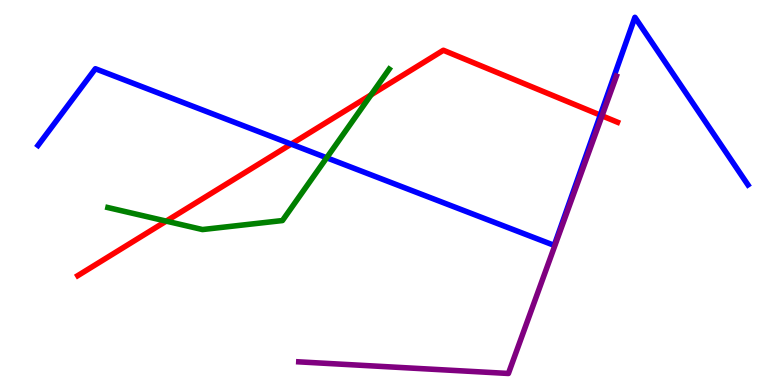[{'lines': ['blue', 'red'], 'intersections': [{'x': 3.76, 'y': 6.26}, {'x': 7.75, 'y': 7.01}]}, {'lines': ['green', 'red'], 'intersections': [{'x': 2.14, 'y': 4.26}, {'x': 4.79, 'y': 7.54}]}, {'lines': ['purple', 'red'], 'intersections': [{'x': 7.77, 'y': 6.99}]}, {'lines': ['blue', 'green'], 'intersections': [{'x': 4.22, 'y': 5.9}]}, {'lines': ['blue', 'purple'], 'intersections': []}, {'lines': ['green', 'purple'], 'intersections': []}]